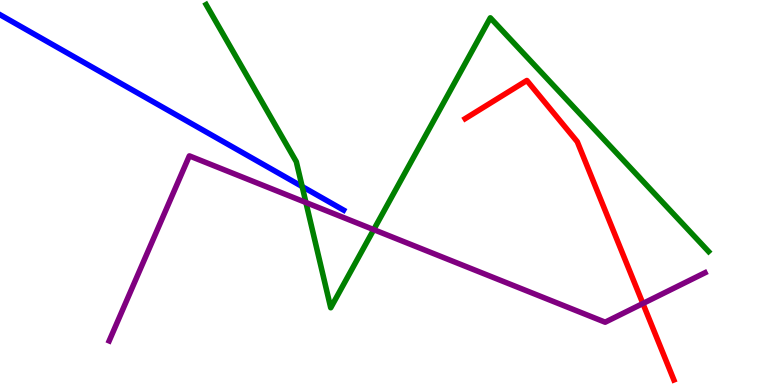[{'lines': ['blue', 'red'], 'intersections': []}, {'lines': ['green', 'red'], 'intersections': []}, {'lines': ['purple', 'red'], 'intersections': [{'x': 8.3, 'y': 2.12}]}, {'lines': ['blue', 'green'], 'intersections': [{'x': 3.9, 'y': 5.15}]}, {'lines': ['blue', 'purple'], 'intersections': []}, {'lines': ['green', 'purple'], 'intersections': [{'x': 3.95, 'y': 4.74}, {'x': 4.82, 'y': 4.04}]}]